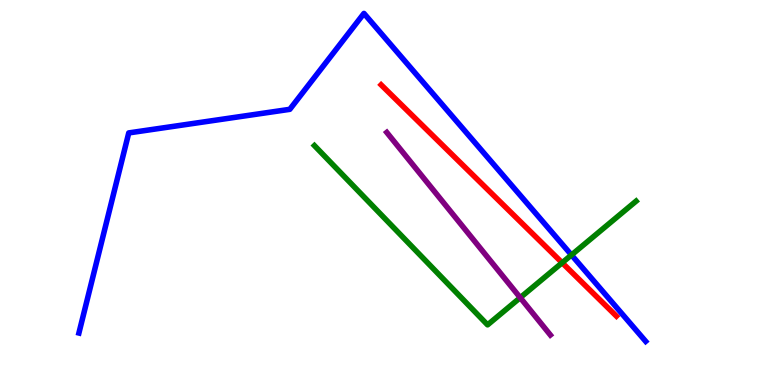[{'lines': ['blue', 'red'], 'intersections': []}, {'lines': ['green', 'red'], 'intersections': [{'x': 7.25, 'y': 3.18}]}, {'lines': ['purple', 'red'], 'intersections': []}, {'lines': ['blue', 'green'], 'intersections': [{'x': 7.37, 'y': 3.38}]}, {'lines': ['blue', 'purple'], 'intersections': []}, {'lines': ['green', 'purple'], 'intersections': [{'x': 6.71, 'y': 2.27}]}]